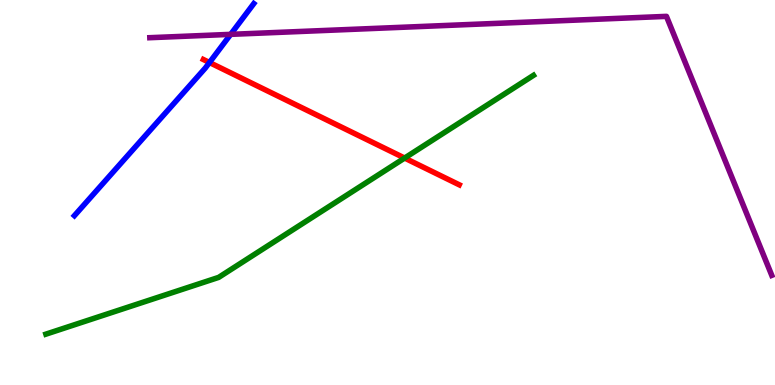[{'lines': ['blue', 'red'], 'intersections': [{'x': 2.7, 'y': 8.38}]}, {'lines': ['green', 'red'], 'intersections': [{'x': 5.22, 'y': 5.89}]}, {'lines': ['purple', 'red'], 'intersections': []}, {'lines': ['blue', 'green'], 'intersections': []}, {'lines': ['blue', 'purple'], 'intersections': [{'x': 2.98, 'y': 9.11}]}, {'lines': ['green', 'purple'], 'intersections': []}]